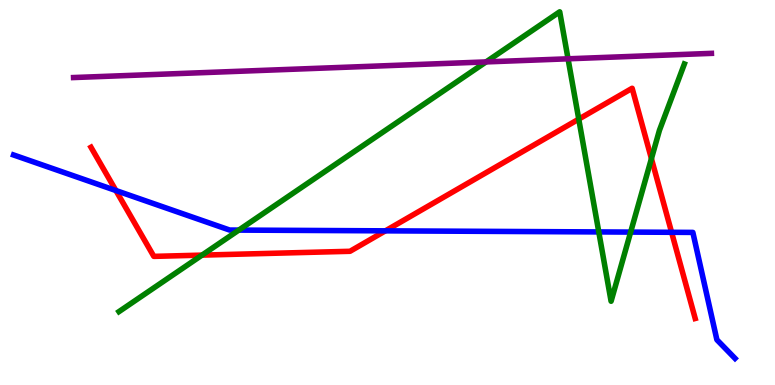[{'lines': ['blue', 'red'], 'intersections': [{'x': 1.5, 'y': 5.05}, {'x': 4.97, 'y': 4.0}, {'x': 8.67, 'y': 3.97}]}, {'lines': ['green', 'red'], 'intersections': [{'x': 2.61, 'y': 3.37}, {'x': 7.47, 'y': 6.91}, {'x': 8.41, 'y': 5.88}]}, {'lines': ['purple', 'red'], 'intersections': []}, {'lines': ['blue', 'green'], 'intersections': [{'x': 3.08, 'y': 4.02}, {'x': 7.73, 'y': 3.98}, {'x': 8.14, 'y': 3.97}]}, {'lines': ['blue', 'purple'], 'intersections': []}, {'lines': ['green', 'purple'], 'intersections': [{'x': 6.27, 'y': 8.39}, {'x': 7.33, 'y': 8.47}]}]